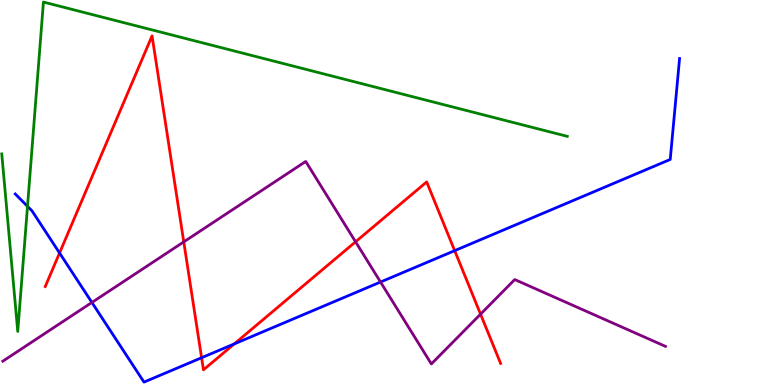[{'lines': ['blue', 'red'], 'intersections': [{'x': 0.768, 'y': 3.43}, {'x': 2.6, 'y': 0.708}, {'x': 3.02, 'y': 1.07}, {'x': 5.87, 'y': 3.49}]}, {'lines': ['green', 'red'], 'intersections': []}, {'lines': ['purple', 'red'], 'intersections': [{'x': 2.37, 'y': 3.72}, {'x': 4.59, 'y': 3.72}, {'x': 6.2, 'y': 1.84}]}, {'lines': ['blue', 'green'], 'intersections': [{'x': 0.355, 'y': 4.64}]}, {'lines': ['blue', 'purple'], 'intersections': [{'x': 1.19, 'y': 2.14}, {'x': 4.91, 'y': 2.67}]}, {'lines': ['green', 'purple'], 'intersections': []}]